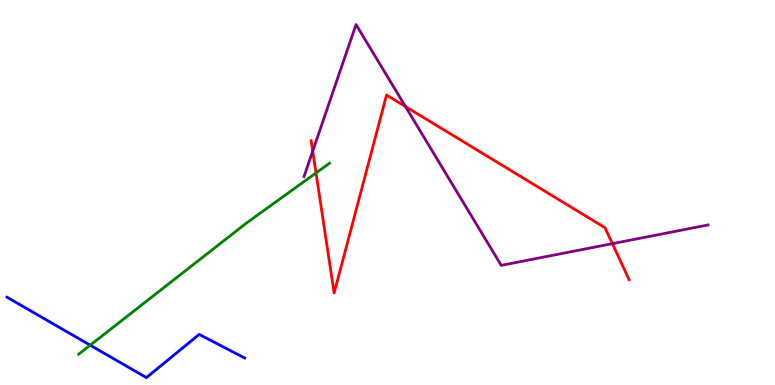[{'lines': ['blue', 'red'], 'intersections': []}, {'lines': ['green', 'red'], 'intersections': [{'x': 4.08, 'y': 5.51}]}, {'lines': ['purple', 'red'], 'intersections': [{'x': 4.04, 'y': 6.07}, {'x': 5.23, 'y': 7.23}, {'x': 7.9, 'y': 3.67}]}, {'lines': ['blue', 'green'], 'intersections': [{'x': 1.16, 'y': 1.03}]}, {'lines': ['blue', 'purple'], 'intersections': []}, {'lines': ['green', 'purple'], 'intersections': []}]